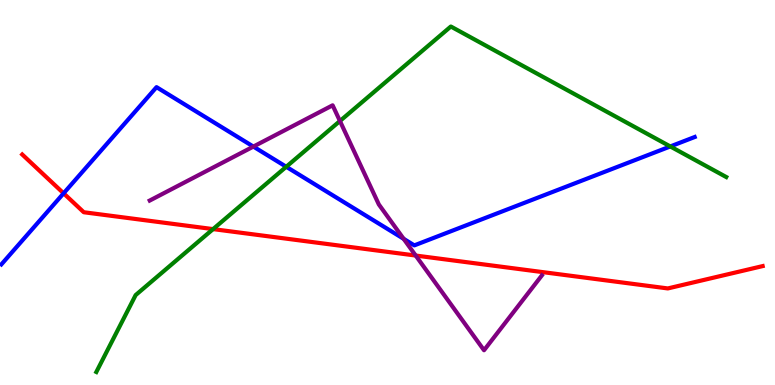[{'lines': ['blue', 'red'], 'intersections': [{'x': 0.821, 'y': 4.98}]}, {'lines': ['green', 'red'], 'intersections': [{'x': 2.75, 'y': 4.05}]}, {'lines': ['purple', 'red'], 'intersections': [{'x': 5.36, 'y': 3.36}]}, {'lines': ['blue', 'green'], 'intersections': [{'x': 3.69, 'y': 5.67}, {'x': 8.65, 'y': 6.2}]}, {'lines': ['blue', 'purple'], 'intersections': [{'x': 3.27, 'y': 6.19}, {'x': 5.21, 'y': 3.8}]}, {'lines': ['green', 'purple'], 'intersections': [{'x': 4.39, 'y': 6.86}]}]